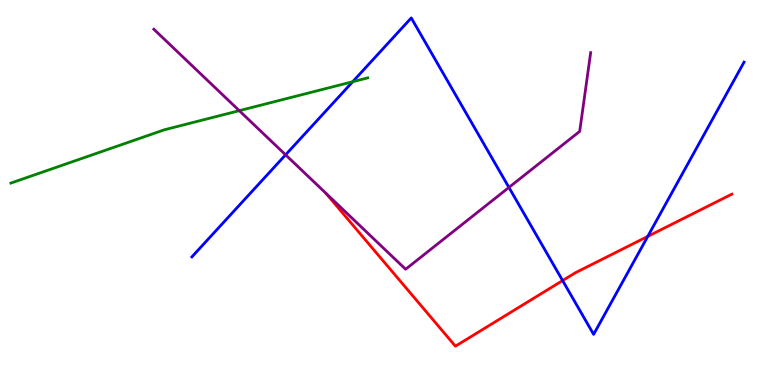[{'lines': ['blue', 'red'], 'intersections': [{'x': 7.26, 'y': 2.71}, {'x': 8.36, 'y': 3.86}]}, {'lines': ['green', 'red'], 'intersections': []}, {'lines': ['purple', 'red'], 'intersections': []}, {'lines': ['blue', 'green'], 'intersections': [{'x': 4.55, 'y': 7.88}]}, {'lines': ['blue', 'purple'], 'intersections': [{'x': 3.69, 'y': 5.98}, {'x': 6.57, 'y': 5.13}]}, {'lines': ['green', 'purple'], 'intersections': [{'x': 3.09, 'y': 7.13}]}]